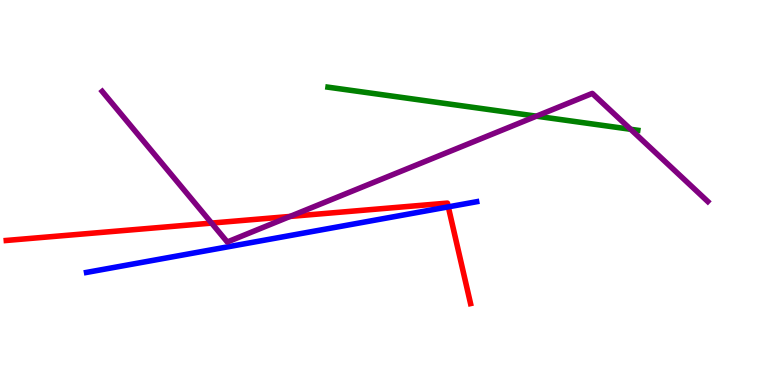[{'lines': ['blue', 'red'], 'intersections': [{'x': 5.78, 'y': 4.63}]}, {'lines': ['green', 'red'], 'intersections': []}, {'lines': ['purple', 'red'], 'intersections': [{'x': 2.73, 'y': 4.21}, {'x': 3.74, 'y': 4.38}]}, {'lines': ['blue', 'green'], 'intersections': []}, {'lines': ['blue', 'purple'], 'intersections': []}, {'lines': ['green', 'purple'], 'intersections': [{'x': 6.92, 'y': 6.98}, {'x': 8.14, 'y': 6.64}]}]